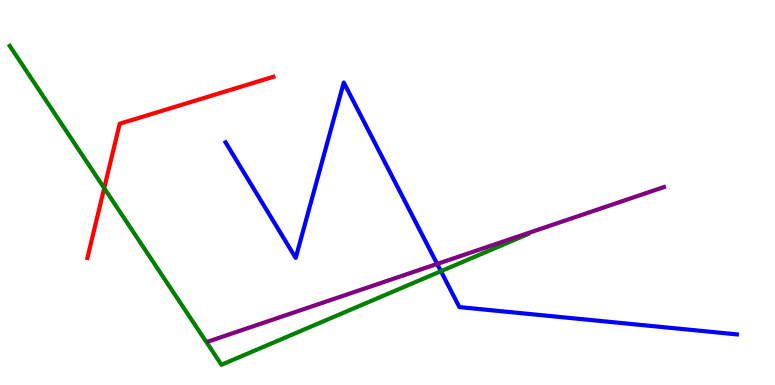[{'lines': ['blue', 'red'], 'intersections': []}, {'lines': ['green', 'red'], 'intersections': [{'x': 1.34, 'y': 5.11}]}, {'lines': ['purple', 'red'], 'intersections': []}, {'lines': ['blue', 'green'], 'intersections': [{'x': 5.69, 'y': 2.96}]}, {'lines': ['blue', 'purple'], 'intersections': [{'x': 5.64, 'y': 3.14}]}, {'lines': ['green', 'purple'], 'intersections': []}]